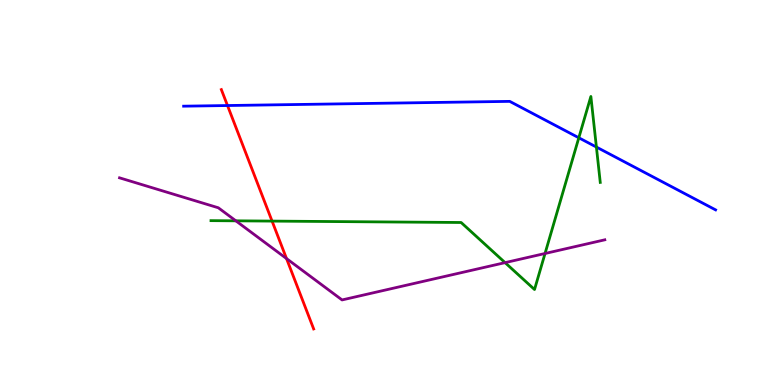[{'lines': ['blue', 'red'], 'intersections': [{'x': 2.94, 'y': 7.26}]}, {'lines': ['green', 'red'], 'intersections': [{'x': 3.51, 'y': 4.26}]}, {'lines': ['purple', 'red'], 'intersections': [{'x': 3.7, 'y': 3.28}]}, {'lines': ['blue', 'green'], 'intersections': [{'x': 7.47, 'y': 6.42}, {'x': 7.7, 'y': 6.18}]}, {'lines': ['blue', 'purple'], 'intersections': []}, {'lines': ['green', 'purple'], 'intersections': [{'x': 3.04, 'y': 4.26}, {'x': 6.52, 'y': 3.18}, {'x': 7.03, 'y': 3.42}]}]